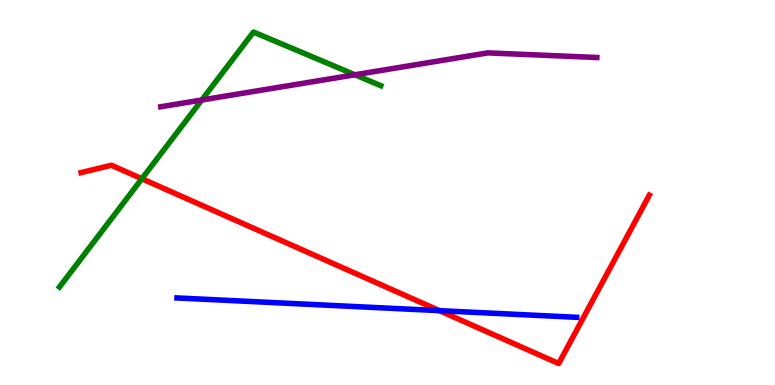[{'lines': ['blue', 'red'], 'intersections': [{'x': 5.67, 'y': 1.93}]}, {'lines': ['green', 'red'], 'intersections': [{'x': 1.83, 'y': 5.36}]}, {'lines': ['purple', 'red'], 'intersections': []}, {'lines': ['blue', 'green'], 'intersections': []}, {'lines': ['blue', 'purple'], 'intersections': []}, {'lines': ['green', 'purple'], 'intersections': [{'x': 2.6, 'y': 7.4}, {'x': 4.58, 'y': 8.06}]}]